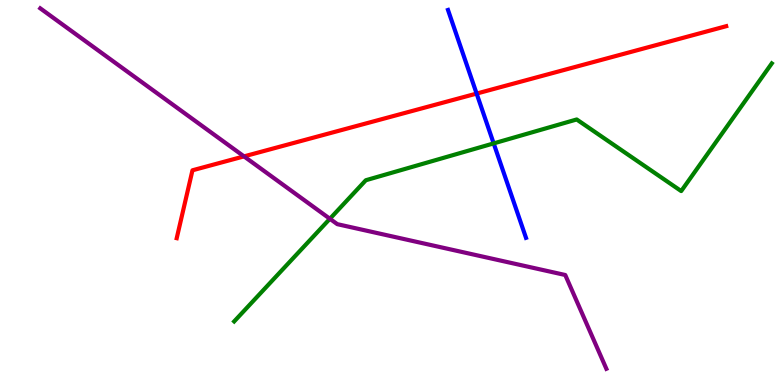[{'lines': ['blue', 'red'], 'intersections': [{'x': 6.15, 'y': 7.57}]}, {'lines': ['green', 'red'], 'intersections': []}, {'lines': ['purple', 'red'], 'intersections': [{'x': 3.15, 'y': 5.94}]}, {'lines': ['blue', 'green'], 'intersections': [{'x': 6.37, 'y': 6.28}]}, {'lines': ['blue', 'purple'], 'intersections': []}, {'lines': ['green', 'purple'], 'intersections': [{'x': 4.26, 'y': 4.32}]}]